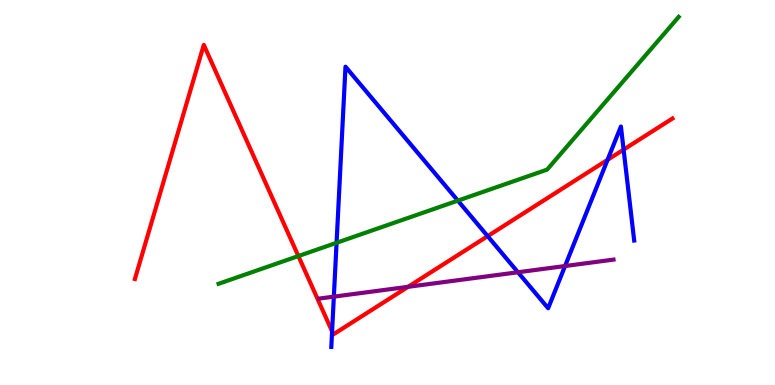[{'lines': ['blue', 'red'], 'intersections': [{'x': 4.29, 'y': 1.39}, {'x': 6.29, 'y': 3.87}, {'x': 7.84, 'y': 5.85}, {'x': 8.05, 'y': 6.11}]}, {'lines': ['green', 'red'], 'intersections': [{'x': 3.85, 'y': 3.35}]}, {'lines': ['purple', 'red'], 'intersections': [{'x': 5.27, 'y': 2.55}]}, {'lines': ['blue', 'green'], 'intersections': [{'x': 4.34, 'y': 3.69}, {'x': 5.91, 'y': 4.79}]}, {'lines': ['blue', 'purple'], 'intersections': [{'x': 4.31, 'y': 2.29}, {'x': 6.68, 'y': 2.93}, {'x': 7.29, 'y': 3.09}]}, {'lines': ['green', 'purple'], 'intersections': []}]